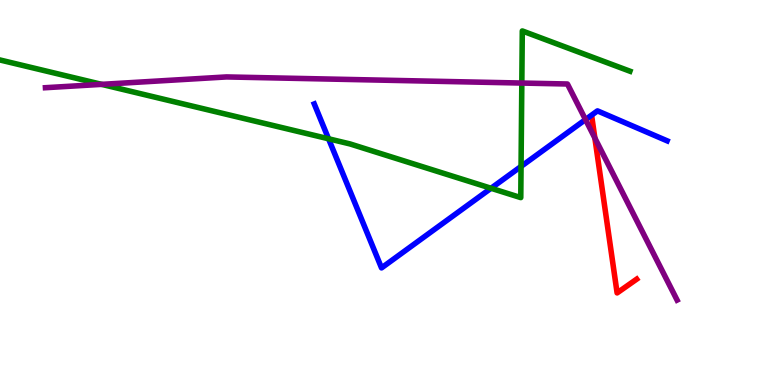[{'lines': ['blue', 'red'], 'intersections': []}, {'lines': ['green', 'red'], 'intersections': []}, {'lines': ['purple', 'red'], 'intersections': [{'x': 7.68, 'y': 6.41}]}, {'lines': ['blue', 'green'], 'intersections': [{'x': 4.24, 'y': 6.4}, {'x': 6.34, 'y': 5.11}, {'x': 6.72, 'y': 5.68}]}, {'lines': ['blue', 'purple'], 'intersections': [{'x': 7.55, 'y': 6.89}]}, {'lines': ['green', 'purple'], 'intersections': [{'x': 1.31, 'y': 7.81}, {'x': 6.73, 'y': 7.84}]}]